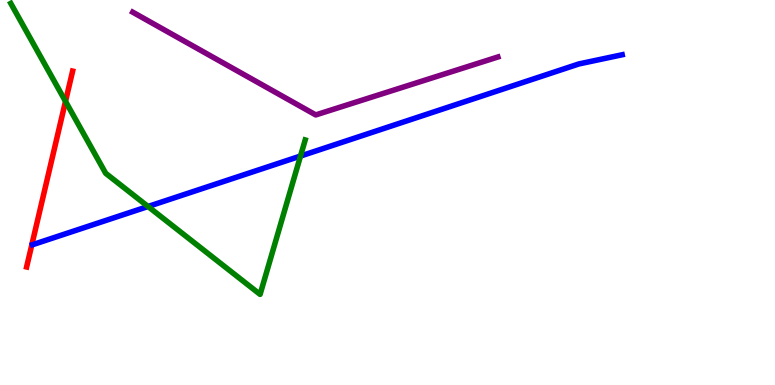[{'lines': ['blue', 'red'], 'intersections': []}, {'lines': ['green', 'red'], 'intersections': [{'x': 0.845, 'y': 7.37}]}, {'lines': ['purple', 'red'], 'intersections': []}, {'lines': ['blue', 'green'], 'intersections': [{'x': 1.91, 'y': 4.64}, {'x': 3.88, 'y': 5.95}]}, {'lines': ['blue', 'purple'], 'intersections': []}, {'lines': ['green', 'purple'], 'intersections': []}]